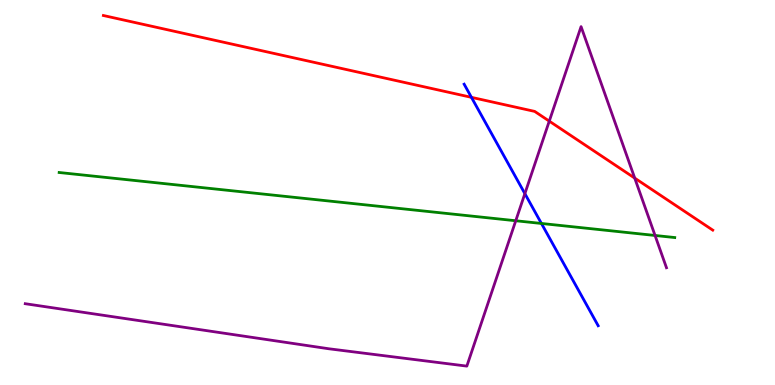[{'lines': ['blue', 'red'], 'intersections': [{'x': 6.08, 'y': 7.47}]}, {'lines': ['green', 'red'], 'intersections': []}, {'lines': ['purple', 'red'], 'intersections': [{'x': 7.09, 'y': 6.85}, {'x': 8.19, 'y': 5.37}]}, {'lines': ['blue', 'green'], 'intersections': [{'x': 6.99, 'y': 4.2}]}, {'lines': ['blue', 'purple'], 'intersections': [{'x': 6.77, 'y': 4.97}]}, {'lines': ['green', 'purple'], 'intersections': [{'x': 6.65, 'y': 4.27}, {'x': 8.45, 'y': 3.88}]}]